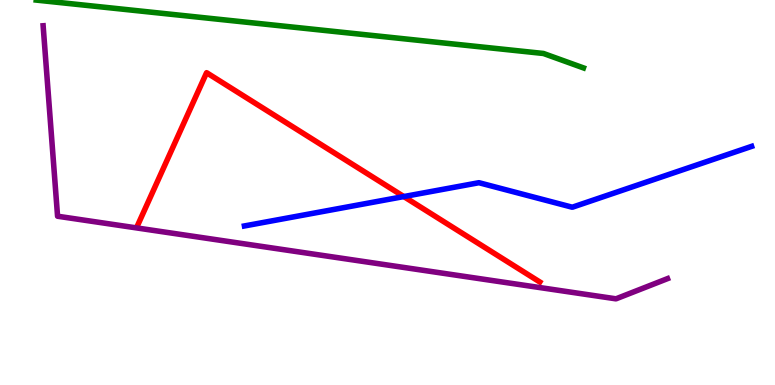[{'lines': ['blue', 'red'], 'intersections': [{'x': 5.21, 'y': 4.89}]}, {'lines': ['green', 'red'], 'intersections': []}, {'lines': ['purple', 'red'], 'intersections': []}, {'lines': ['blue', 'green'], 'intersections': []}, {'lines': ['blue', 'purple'], 'intersections': []}, {'lines': ['green', 'purple'], 'intersections': []}]